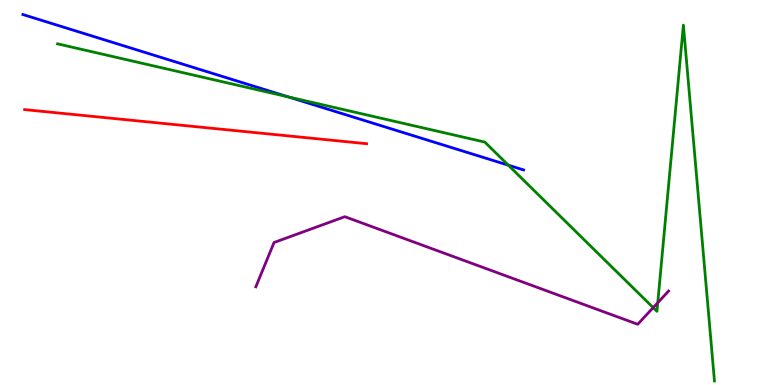[{'lines': ['blue', 'red'], 'intersections': []}, {'lines': ['green', 'red'], 'intersections': []}, {'lines': ['purple', 'red'], 'intersections': []}, {'lines': ['blue', 'green'], 'intersections': [{'x': 3.72, 'y': 7.48}, {'x': 6.56, 'y': 5.71}]}, {'lines': ['blue', 'purple'], 'intersections': []}, {'lines': ['green', 'purple'], 'intersections': [{'x': 8.43, 'y': 2.01}, {'x': 8.49, 'y': 2.14}]}]